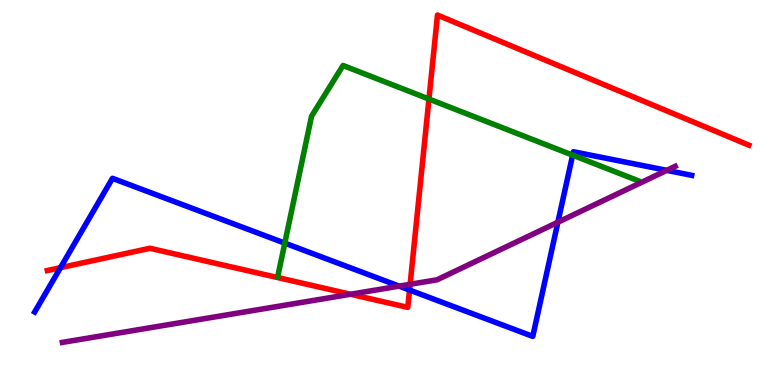[{'lines': ['blue', 'red'], 'intersections': [{'x': 0.78, 'y': 3.05}, {'x': 5.28, 'y': 2.47}]}, {'lines': ['green', 'red'], 'intersections': [{'x': 5.53, 'y': 7.43}]}, {'lines': ['purple', 'red'], 'intersections': [{'x': 4.52, 'y': 2.36}, {'x': 5.29, 'y': 2.62}]}, {'lines': ['blue', 'green'], 'intersections': [{'x': 3.67, 'y': 3.69}, {'x': 7.39, 'y': 5.97}]}, {'lines': ['blue', 'purple'], 'intersections': [{'x': 5.15, 'y': 2.57}, {'x': 7.2, 'y': 4.23}, {'x': 8.6, 'y': 5.58}]}, {'lines': ['green', 'purple'], 'intersections': []}]